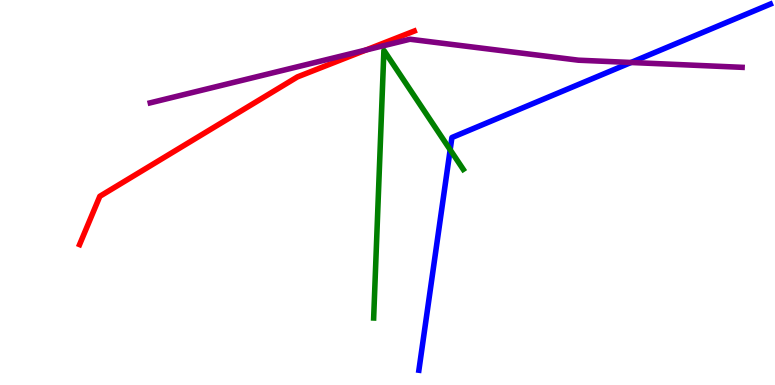[{'lines': ['blue', 'red'], 'intersections': []}, {'lines': ['green', 'red'], 'intersections': []}, {'lines': ['purple', 'red'], 'intersections': [{'x': 4.72, 'y': 8.7}]}, {'lines': ['blue', 'green'], 'intersections': [{'x': 5.81, 'y': 6.11}]}, {'lines': ['blue', 'purple'], 'intersections': [{'x': 8.14, 'y': 8.38}]}, {'lines': ['green', 'purple'], 'intersections': []}]